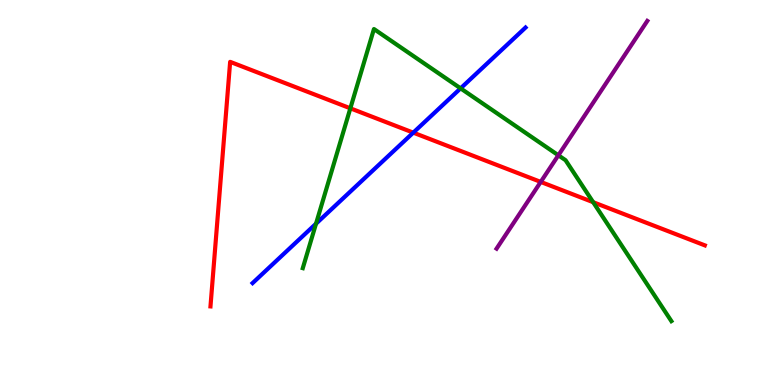[{'lines': ['blue', 'red'], 'intersections': [{'x': 5.33, 'y': 6.55}]}, {'lines': ['green', 'red'], 'intersections': [{'x': 4.52, 'y': 7.19}, {'x': 7.65, 'y': 4.75}]}, {'lines': ['purple', 'red'], 'intersections': [{'x': 6.98, 'y': 5.27}]}, {'lines': ['blue', 'green'], 'intersections': [{'x': 4.08, 'y': 4.19}, {'x': 5.94, 'y': 7.71}]}, {'lines': ['blue', 'purple'], 'intersections': []}, {'lines': ['green', 'purple'], 'intersections': [{'x': 7.2, 'y': 5.97}]}]